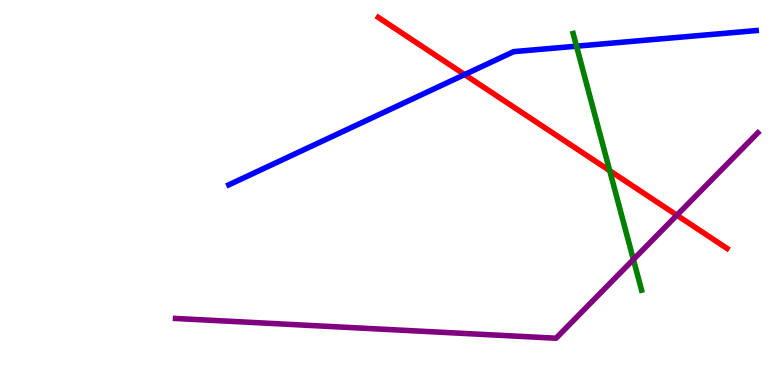[{'lines': ['blue', 'red'], 'intersections': [{'x': 6.0, 'y': 8.06}]}, {'lines': ['green', 'red'], 'intersections': [{'x': 7.87, 'y': 5.57}]}, {'lines': ['purple', 'red'], 'intersections': [{'x': 8.73, 'y': 4.41}]}, {'lines': ['blue', 'green'], 'intersections': [{'x': 7.44, 'y': 8.8}]}, {'lines': ['blue', 'purple'], 'intersections': []}, {'lines': ['green', 'purple'], 'intersections': [{'x': 8.17, 'y': 3.26}]}]